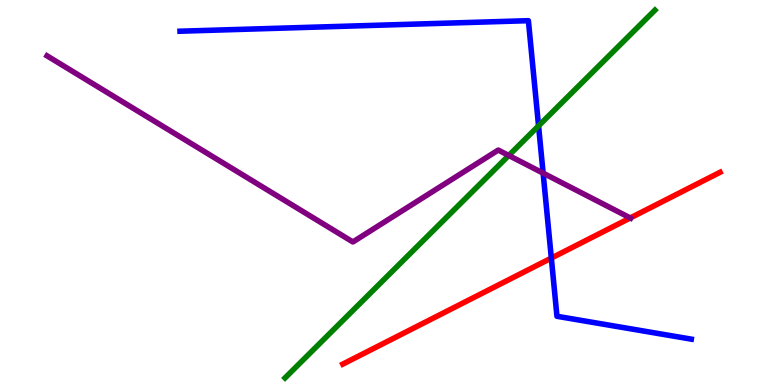[{'lines': ['blue', 'red'], 'intersections': [{'x': 7.11, 'y': 3.3}]}, {'lines': ['green', 'red'], 'intersections': []}, {'lines': ['purple', 'red'], 'intersections': [{'x': 8.13, 'y': 4.34}]}, {'lines': ['blue', 'green'], 'intersections': [{'x': 6.95, 'y': 6.73}]}, {'lines': ['blue', 'purple'], 'intersections': [{'x': 7.01, 'y': 5.5}]}, {'lines': ['green', 'purple'], 'intersections': [{'x': 6.56, 'y': 5.96}]}]